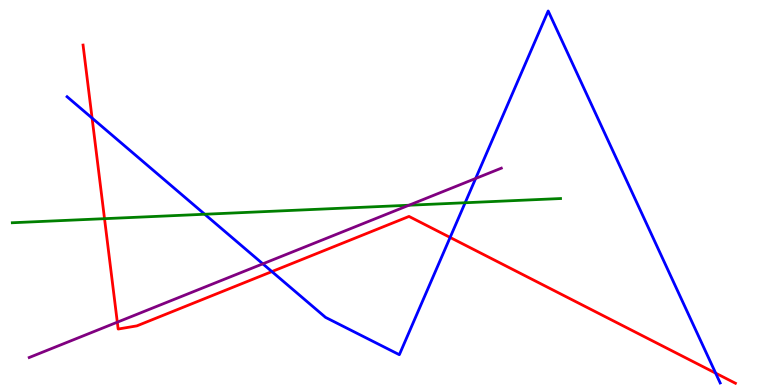[{'lines': ['blue', 'red'], 'intersections': [{'x': 1.19, 'y': 6.93}, {'x': 3.51, 'y': 2.95}, {'x': 5.81, 'y': 3.83}, {'x': 9.23, 'y': 0.308}]}, {'lines': ['green', 'red'], 'intersections': [{'x': 1.35, 'y': 4.32}]}, {'lines': ['purple', 'red'], 'intersections': [{'x': 1.51, 'y': 1.63}]}, {'lines': ['blue', 'green'], 'intersections': [{'x': 2.64, 'y': 4.44}, {'x': 6.0, 'y': 4.73}]}, {'lines': ['blue', 'purple'], 'intersections': [{'x': 3.39, 'y': 3.15}, {'x': 6.14, 'y': 5.36}]}, {'lines': ['green', 'purple'], 'intersections': [{'x': 5.28, 'y': 4.67}]}]